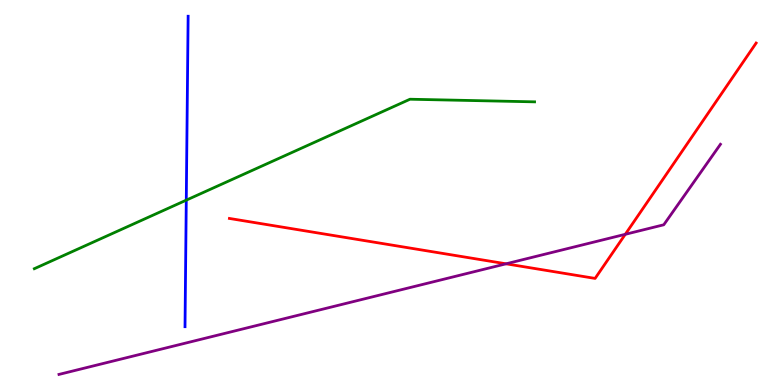[{'lines': ['blue', 'red'], 'intersections': []}, {'lines': ['green', 'red'], 'intersections': []}, {'lines': ['purple', 'red'], 'intersections': [{'x': 6.53, 'y': 3.15}, {'x': 8.07, 'y': 3.91}]}, {'lines': ['blue', 'green'], 'intersections': [{'x': 2.4, 'y': 4.8}]}, {'lines': ['blue', 'purple'], 'intersections': []}, {'lines': ['green', 'purple'], 'intersections': []}]